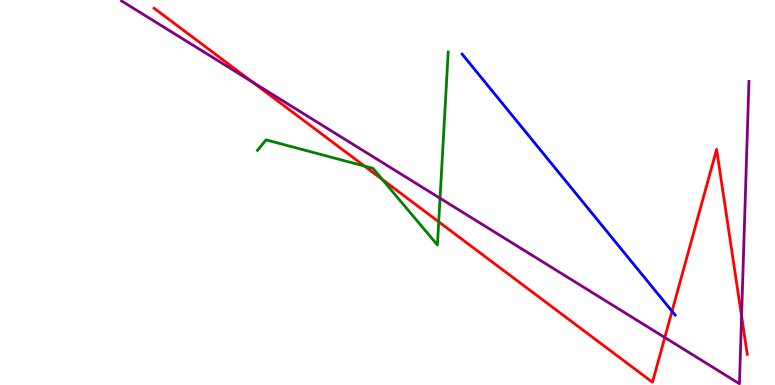[{'lines': ['blue', 'red'], 'intersections': [{'x': 8.67, 'y': 1.92}]}, {'lines': ['green', 'red'], 'intersections': [{'x': 4.7, 'y': 5.69}, {'x': 4.93, 'y': 5.34}, {'x': 5.66, 'y': 4.24}]}, {'lines': ['purple', 'red'], 'intersections': [{'x': 3.26, 'y': 7.87}, {'x': 8.58, 'y': 1.23}, {'x': 9.57, 'y': 1.79}]}, {'lines': ['blue', 'green'], 'intersections': []}, {'lines': ['blue', 'purple'], 'intersections': []}, {'lines': ['green', 'purple'], 'intersections': [{'x': 5.68, 'y': 4.85}]}]